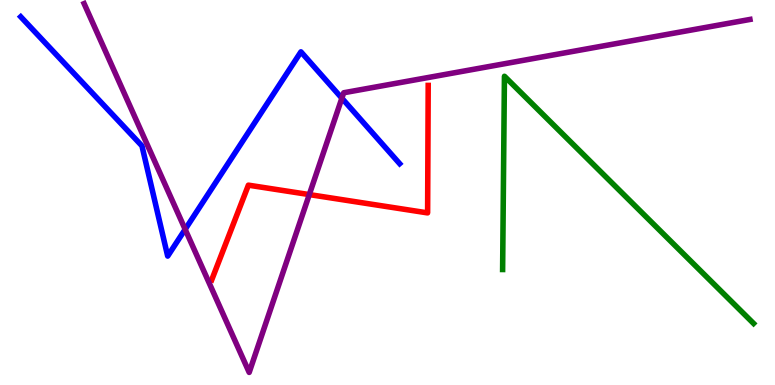[{'lines': ['blue', 'red'], 'intersections': []}, {'lines': ['green', 'red'], 'intersections': []}, {'lines': ['purple', 'red'], 'intersections': [{'x': 3.99, 'y': 4.95}]}, {'lines': ['blue', 'green'], 'intersections': []}, {'lines': ['blue', 'purple'], 'intersections': [{'x': 2.39, 'y': 4.04}, {'x': 4.41, 'y': 7.45}]}, {'lines': ['green', 'purple'], 'intersections': []}]